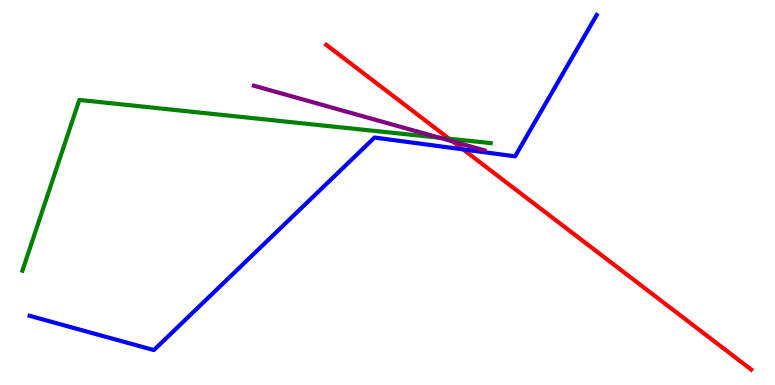[{'lines': ['blue', 'red'], 'intersections': [{'x': 5.98, 'y': 6.12}]}, {'lines': ['green', 'red'], 'intersections': [{'x': 5.8, 'y': 6.4}]}, {'lines': ['purple', 'red'], 'intersections': [{'x': 5.84, 'y': 6.33}]}, {'lines': ['blue', 'green'], 'intersections': []}, {'lines': ['blue', 'purple'], 'intersections': []}, {'lines': ['green', 'purple'], 'intersections': [{'x': 5.67, 'y': 6.42}]}]